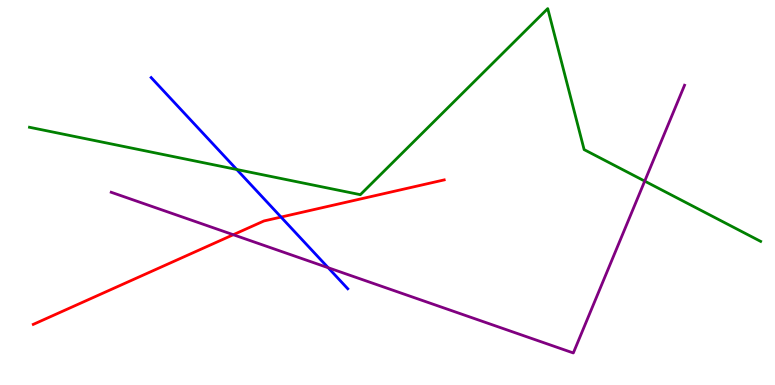[{'lines': ['blue', 'red'], 'intersections': [{'x': 3.63, 'y': 4.36}]}, {'lines': ['green', 'red'], 'intersections': []}, {'lines': ['purple', 'red'], 'intersections': [{'x': 3.01, 'y': 3.9}]}, {'lines': ['blue', 'green'], 'intersections': [{'x': 3.05, 'y': 5.6}]}, {'lines': ['blue', 'purple'], 'intersections': [{'x': 4.23, 'y': 3.05}]}, {'lines': ['green', 'purple'], 'intersections': [{'x': 8.32, 'y': 5.3}]}]